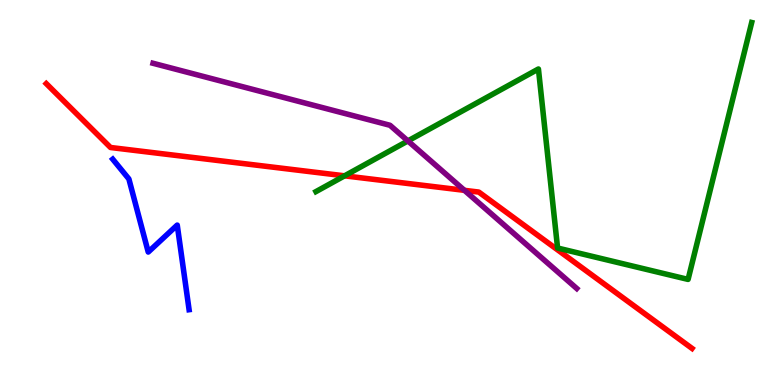[{'lines': ['blue', 'red'], 'intersections': []}, {'lines': ['green', 'red'], 'intersections': [{'x': 4.45, 'y': 5.43}]}, {'lines': ['purple', 'red'], 'intersections': [{'x': 5.99, 'y': 5.06}]}, {'lines': ['blue', 'green'], 'intersections': []}, {'lines': ['blue', 'purple'], 'intersections': []}, {'lines': ['green', 'purple'], 'intersections': [{'x': 5.26, 'y': 6.34}]}]